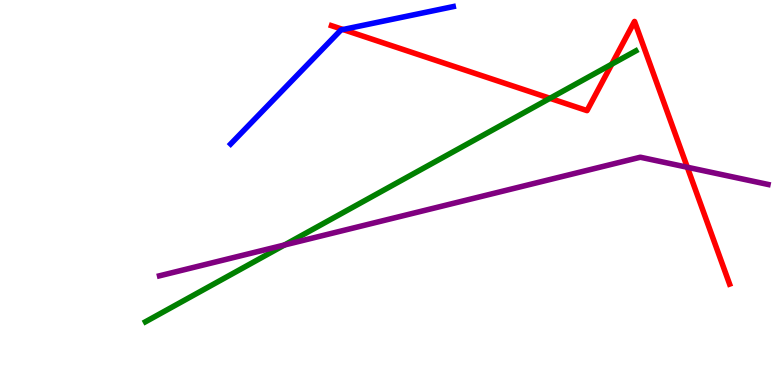[{'lines': ['blue', 'red'], 'intersections': [{'x': 4.43, 'y': 9.23}]}, {'lines': ['green', 'red'], 'intersections': [{'x': 7.1, 'y': 7.45}, {'x': 7.89, 'y': 8.33}]}, {'lines': ['purple', 'red'], 'intersections': [{'x': 8.87, 'y': 5.66}]}, {'lines': ['blue', 'green'], 'intersections': []}, {'lines': ['blue', 'purple'], 'intersections': []}, {'lines': ['green', 'purple'], 'intersections': [{'x': 3.67, 'y': 3.64}]}]